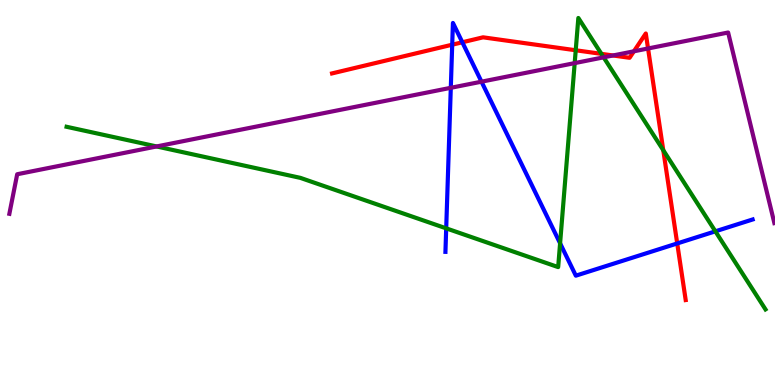[{'lines': ['blue', 'red'], 'intersections': [{'x': 5.84, 'y': 8.84}, {'x': 5.97, 'y': 8.9}, {'x': 8.74, 'y': 3.68}]}, {'lines': ['green', 'red'], 'intersections': [{'x': 7.43, 'y': 8.69}, {'x': 7.76, 'y': 8.6}, {'x': 8.56, 'y': 6.1}]}, {'lines': ['purple', 'red'], 'intersections': [{'x': 7.91, 'y': 8.56}, {'x': 8.18, 'y': 8.67}, {'x': 8.36, 'y': 8.74}]}, {'lines': ['blue', 'green'], 'intersections': [{'x': 5.76, 'y': 4.07}, {'x': 7.23, 'y': 3.68}, {'x': 9.23, 'y': 3.99}]}, {'lines': ['blue', 'purple'], 'intersections': [{'x': 5.82, 'y': 7.72}, {'x': 6.21, 'y': 7.88}]}, {'lines': ['green', 'purple'], 'intersections': [{'x': 2.02, 'y': 6.2}, {'x': 7.42, 'y': 8.36}, {'x': 7.79, 'y': 8.51}]}]